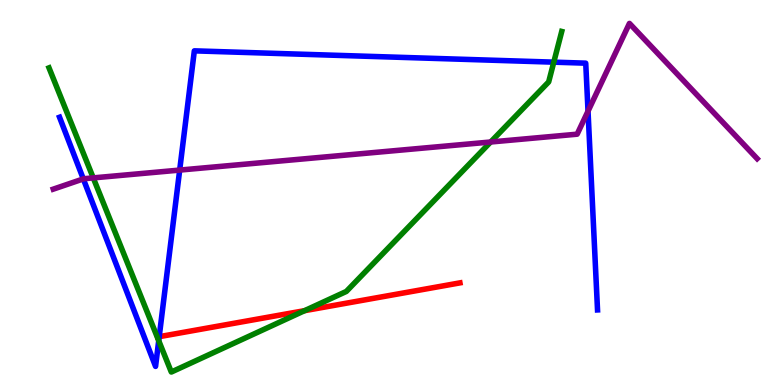[{'lines': ['blue', 'red'], 'intersections': [{'x': 2.05, 'y': 1.26}]}, {'lines': ['green', 'red'], 'intersections': [{'x': 3.93, 'y': 1.93}]}, {'lines': ['purple', 'red'], 'intersections': []}, {'lines': ['blue', 'green'], 'intersections': [{'x': 2.05, 'y': 1.15}, {'x': 7.15, 'y': 8.39}]}, {'lines': ['blue', 'purple'], 'intersections': [{'x': 1.08, 'y': 5.35}, {'x': 2.32, 'y': 5.58}, {'x': 7.59, 'y': 7.11}]}, {'lines': ['green', 'purple'], 'intersections': [{'x': 1.2, 'y': 5.38}, {'x': 6.33, 'y': 6.31}]}]